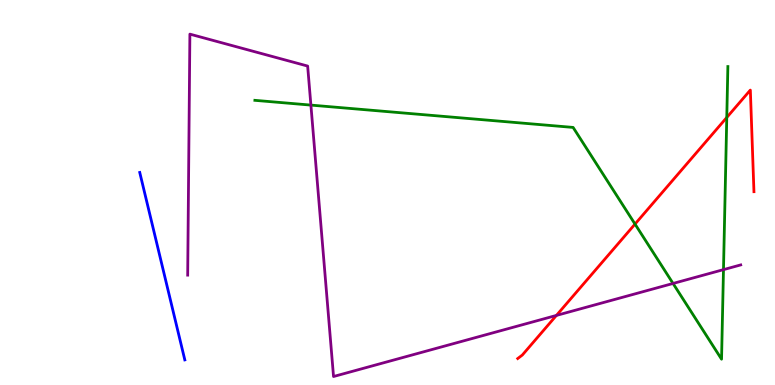[{'lines': ['blue', 'red'], 'intersections': []}, {'lines': ['green', 'red'], 'intersections': [{'x': 8.19, 'y': 4.18}, {'x': 9.38, 'y': 6.95}]}, {'lines': ['purple', 'red'], 'intersections': [{'x': 7.18, 'y': 1.81}]}, {'lines': ['blue', 'green'], 'intersections': []}, {'lines': ['blue', 'purple'], 'intersections': []}, {'lines': ['green', 'purple'], 'intersections': [{'x': 4.01, 'y': 7.27}, {'x': 8.68, 'y': 2.64}, {'x': 9.34, 'y': 3.0}]}]